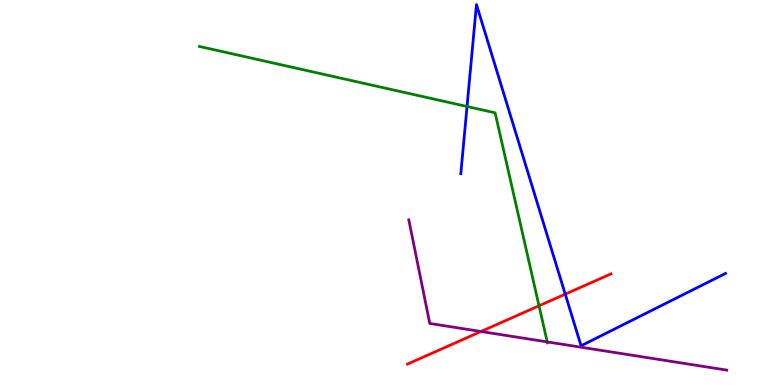[{'lines': ['blue', 'red'], 'intersections': [{'x': 7.29, 'y': 2.36}]}, {'lines': ['green', 'red'], 'intersections': [{'x': 6.96, 'y': 2.06}]}, {'lines': ['purple', 'red'], 'intersections': [{'x': 6.21, 'y': 1.39}]}, {'lines': ['blue', 'green'], 'intersections': [{'x': 6.03, 'y': 7.23}]}, {'lines': ['blue', 'purple'], 'intersections': []}, {'lines': ['green', 'purple'], 'intersections': [{'x': 7.06, 'y': 1.12}]}]